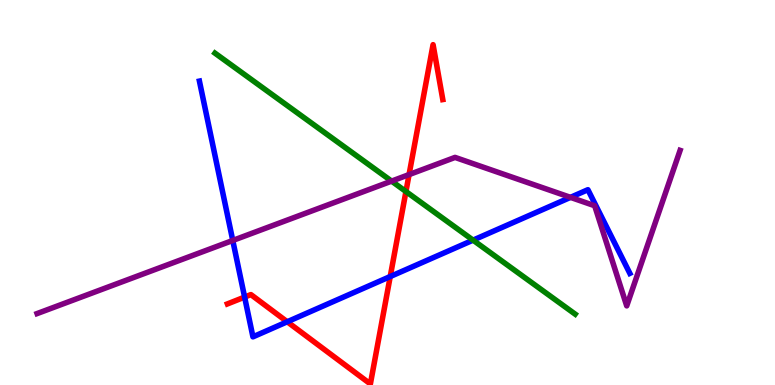[{'lines': ['blue', 'red'], 'intersections': [{'x': 3.16, 'y': 2.28}, {'x': 3.71, 'y': 1.64}, {'x': 5.04, 'y': 2.82}]}, {'lines': ['green', 'red'], 'intersections': [{'x': 5.24, 'y': 5.03}]}, {'lines': ['purple', 'red'], 'intersections': [{'x': 5.28, 'y': 5.47}]}, {'lines': ['blue', 'green'], 'intersections': [{'x': 6.1, 'y': 3.76}]}, {'lines': ['blue', 'purple'], 'intersections': [{'x': 3.0, 'y': 3.75}, {'x': 7.36, 'y': 4.87}]}, {'lines': ['green', 'purple'], 'intersections': [{'x': 5.05, 'y': 5.3}]}]